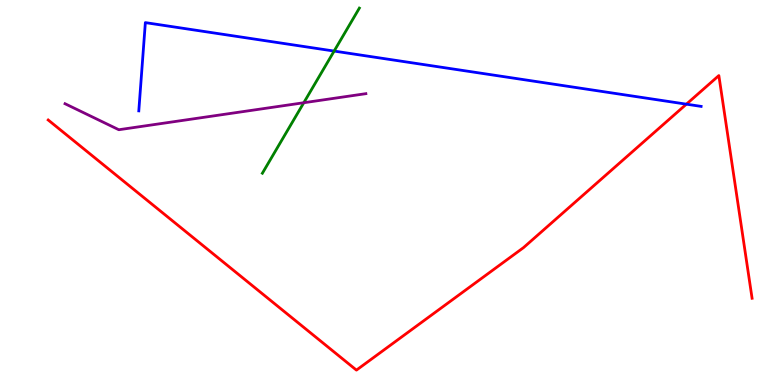[{'lines': ['blue', 'red'], 'intersections': [{'x': 8.86, 'y': 7.29}]}, {'lines': ['green', 'red'], 'intersections': []}, {'lines': ['purple', 'red'], 'intersections': []}, {'lines': ['blue', 'green'], 'intersections': [{'x': 4.31, 'y': 8.67}]}, {'lines': ['blue', 'purple'], 'intersections': []}, {'lines': ['green', 'purple'], 'intersections': [{'x': 3.92, 'y': 7.33}]}]